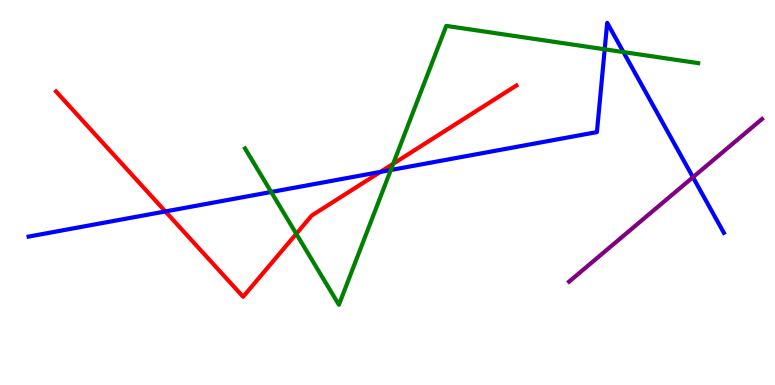[{'lines': ['blue', 'red'], 'intersections': [{'x': 2.13, 'y': 4.51}, {'x': 4.91, 'y': 5.53}]}, {'lines': ['green', 'red'], 'intersections': [{'x': 3.82, 'y': 3.93}, {'x': 5.07, 'y': 5.75}]}, {'lines': ['purple', 'red'], 'intersections': []}, {'lines': ['blue', 'green'], 'intersections': [{'x': 3.5, 'y': 5.01}, {'x': 5.04, 'y': 5.58}, {'x': 7.8, 'y': 8.72}, {'x': 8.04, 'y': 8.65}]}, {'lines': ['blue', 'purple'], 'intersections': [{'x': 8.94, 'y': 5.4}]}, {'lines': ['green', 'purple'], 'intersections': []}]